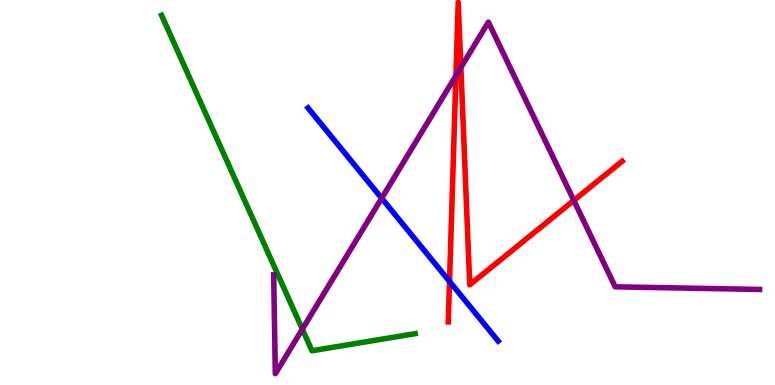[{'lines': ['blue', 'red'], 'intersections': [{'x': 5.8, 'y': 2.69}]}, {'lines': ['green', 'red'], 'intersections': []}, {'lines': ['purple', 'red'], 'intersections': [{'x': 5.88, 'y': 8.03}, {'x': 5.95, 'y': 8.25}, {'x': 7.4, 'y': 4.79}]}, {'lines': ['blue', 'green'], 'intersections': []}, {'lines': ['blue', 'purple'], 'intersections': [{'x': 4.92, 'y': 4.85}]}, {'lines': ['green', 'purple'], 'intersections': [{'x': 3.9, 'y': 1.45}]}]